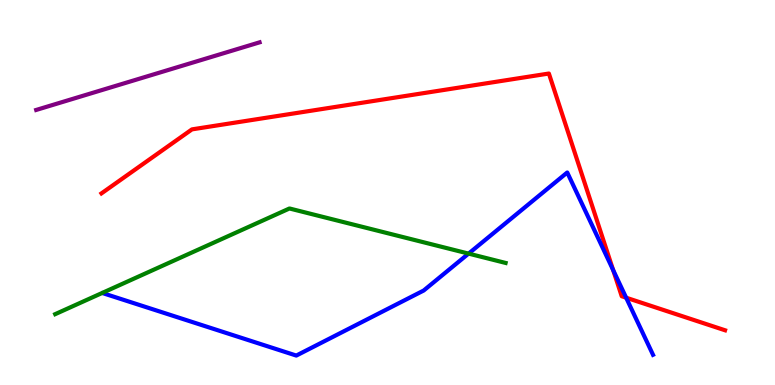[{'lines': ['blue', 'red'], 'intersections': [{'x': 7.91, 'y': 2.99}, {'x': 8.08, 'y': 2.27}]}, {'lines': ['green', 'red'], 'intersections': []}, {'lines': ['purple', 'red'], 'intersections': []}, {'lines': ['blue', 'green'], 'intersections': [{'x': 6.05, 'y': 3.41}]}, {'lines': ['blue', 'purple'], 'intersections': []}, {'lines': ['green', 'purple'], 'intersections': []}]